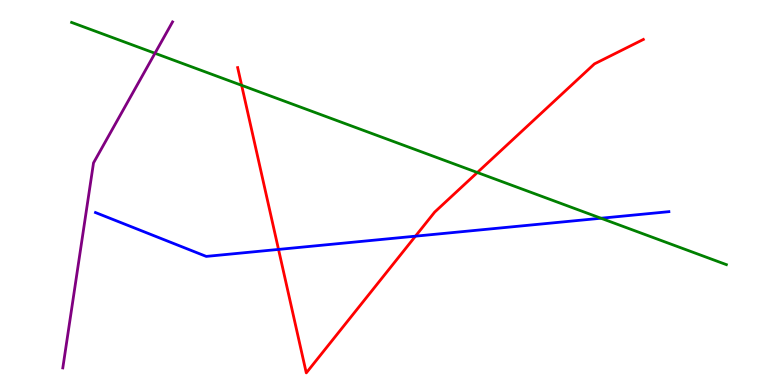[{'lines': ['blue', 'red'], 'intersections': [{'x': 3.59, 'y': 3.52}, {'x': 5.36, 'y': 3.87}]}, {'lines': ['green', 'red'], 'intersections': [{'x': 3.12, 'y': 7.78}, {'x': 6.16, 'y': 5.52}]}, {'lines': ['purple', 'red'], 'intersections': []}, {'lines': ['blue', 'green'], 'intersections': [{'x': 7.75, 'y': 4.33}]}, {'lines': ['blue', 'purple'], 'intersections': []}, {'lines': ['green', 'purple'], 'intersections': [{'x': 2.0, 'y': 8.62}]}]